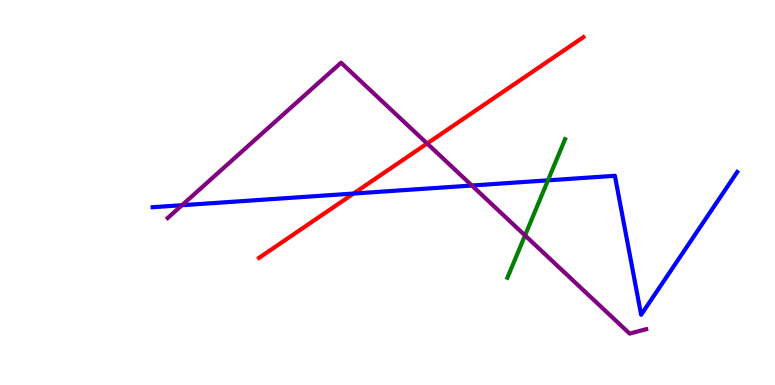[{'lines': ['blue', 'red'], 'intersections': [{'x': 4.56, 'y': 4.97}]}, {'lines': ['green', 'red'], 'intersections': []}, {'lines': ['purple', 'red'], 'intersections': [{'x': 5.51, 'y': 6.27}]}, {'lines': ['blue', 'green'], 'intersections': [{'x': 7.07, 'y': 5.32}]}, {'lines': ['blue', 'purple'], 'intersections': [{'x': 2.35, 'y': 4.67}, {'x': 6.09, 'y': 5.18}]}, {'lines': ['green', 'purple'], 'intersections': [{'x': 6.77, 'y': 3.89}]}]